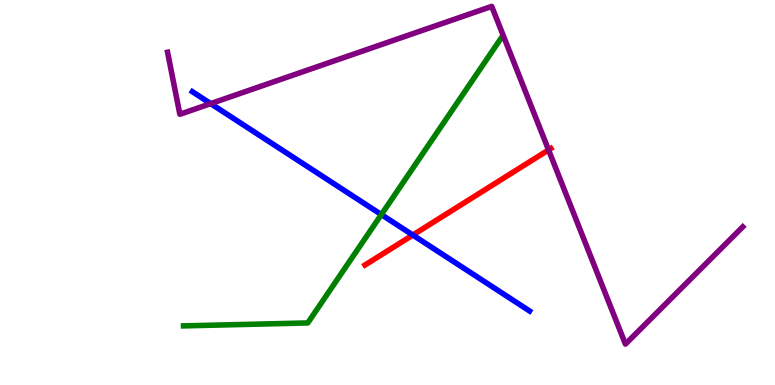[{'lines': ['blue', 'red'], 'intersections': [{'x': 5.33, 'y': 3.89}]}, {'lines': ['green', 'red'], 'intersections': []}, {'lines': ['purple', 'red'], 'intersections': [{'x': 7.08, 'y': 6.11}]}, {'lines': ['blue', 'green'], 'intersections': [{'x': 4.92, 'y': 4.43}]}, {'lines': ['blue', 'purple'], 'intersections': [{'x': 2.72, 'y': 7.31}]}, {'lines': ['green', 'purple'], 'intersections': []}]